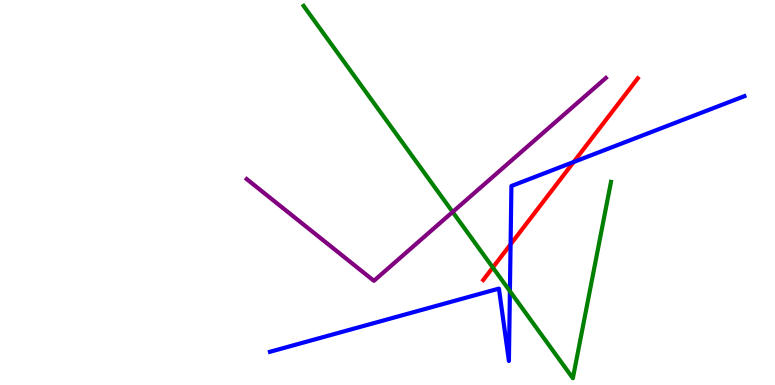[{'lines': ['blue', 'red'], 'intersections': [{'x': 6.59, 'y': 3.65}, {'x': 7.4, 'y': 5.79}]}, {'lines': ['green', 'red'], 'intersections': [{'x': 6.36, 'y': 3.05}]}, {'lines': ['purple', 'red'], 'intersections': []}, {'lines': ['blue', 'green'], 'intersections': [{'x': 6.58, 'y': 2.44}]}, {'lines': ['blue', 'purple'], 'intersections': []}, {'lines': ['green', 'purple'], 'intersections': [{'x': 5.84, 'y': 4.49}]}]